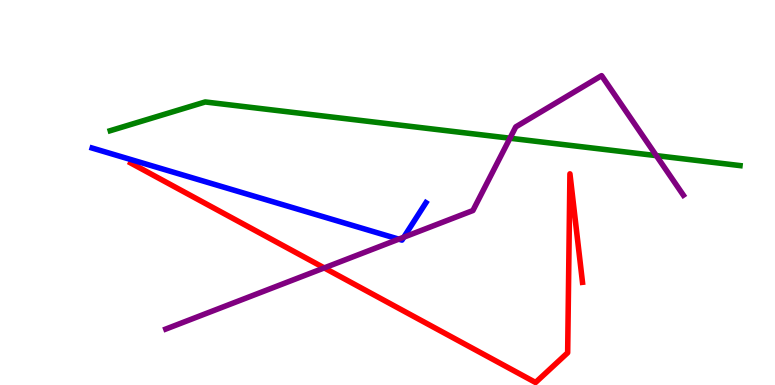[{'lines': ['blue', 'red'], 'intersections': []}, {'lines': ['green', 'red'], 'intersections': []}, {'lines': ['purple', 'red'], 'intersections': [{'x': 4.18, 'y': 3.04}]}, {'lines': ['blue', 'green'], 'intersections': []}, {'lines': ['blue', 'purple'], 'intersections': [{'x': 5.15, 'y': 3.79}, {'x': 5.21, 'y': 3.84}]}, {'lines': ['green', 'purple'], 'intersections': [{'x': 6.58, 'y': 6.41}, {'x': 8.47, 'y': 5.96}]}]